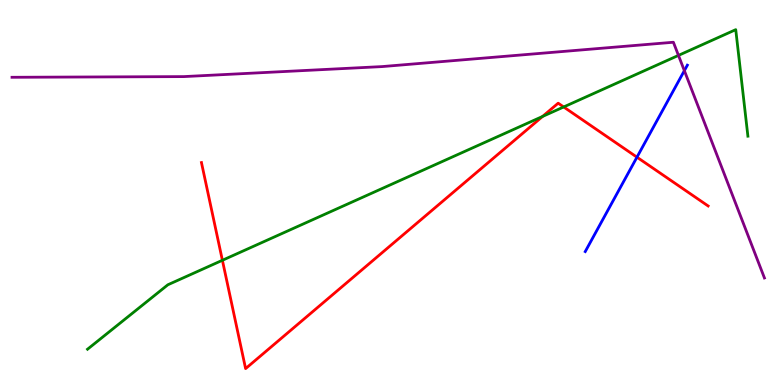[{'lines': ['blue', 'red'], 'intersections': [{'x': 8.22, 'y': 5.92}]}, {'lines': ['green', 'red'], 'intersections': [{'x': 2.87, 'y': 3.24}, {'x': 7.0, 'y': 6.98}, {'x': 7.27, 'y': 7.22}]}, {'lines': ['purple', 'red'], 'intersections': []}, {'lines': ['blue', 'green'], 'intersections': []}, {'lines': ['blue', 'purple'], 'intersections': [{'x': 8.83, 'y': 8.16}]}, {'lines': ['green', 'purple'], 'intersections': [{'x': 8.75, 'y': 8.56}]}]